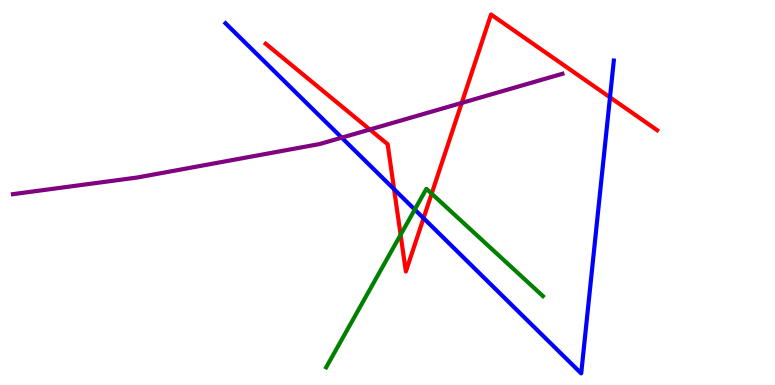[{'lines': ['blue', 'red'], 'intersections': [{'x': 5.08, 'y': 5.09}, {'x': 5.47, 'y': 4.33}, {'x': 7.87, 'y': 7.47}]}, {'lines': ['green', 'red'], 'intersections': [{'x': 5.17, 'y': 3.9}, {'x': 5.57, 'y': 4.97}]}, {'lines': ['purple', 'red'], 'intersections': [{'x': 4.77, 'y': 6.64}, {'x': 5.96, 'y': 7.33}]}, {'lines': ['blue', 'green'], 'intersections': [{'x': 5.35, 'y': 4.56}]}, {'lines': ['blue', 'purple'], 'intersections': [{'x': 4.41, 'y': 6.42}]}, {'lines': ['green', 'purple'], 'intersections': []}]